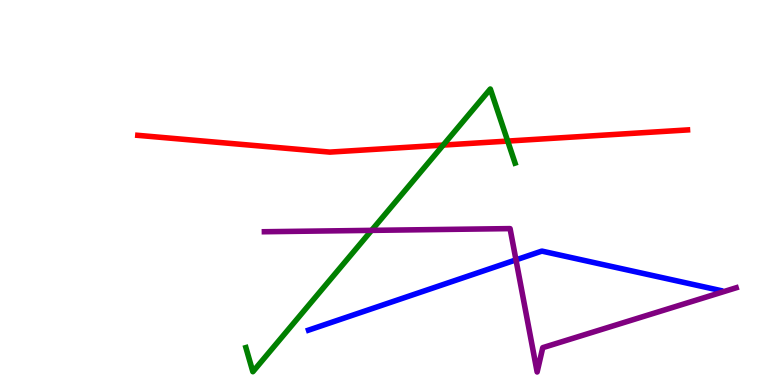[{'lines': ['blue', 'red'], 'intersections': []}, {'lines': ['green', 'red'], 'intersections': [{'x': 5.72, 'y': 6.23}, {'x': 6.55, 'y': 6.34}]}, {'lines': ['purple', 'red'], 'intersections': []}, {'lines': ['blue', 'green'], 'intersections': []}, {'lines': ['blue', 'purple'], 'intersections': [{'x': 6.66, 'y': 3.25}]}, {'lines': ['green', 'purple'], 'intersections': [{'x': 4.79, 'y': 4.02}]}]